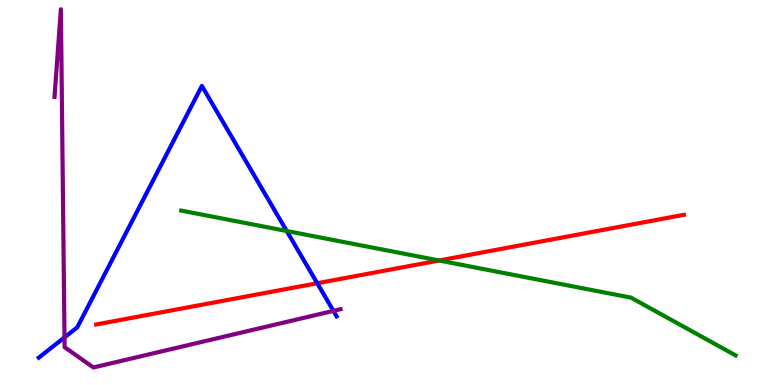[{'lines': ['blue', 'red'], 'intersections': [{'x': 4.09, 'y': 2.64}]}, {'lines': ['green', 'red'], 'intersections': [{'x': 5.67, 'y': 3.23}]}, {'lines': ['purple', 'red'], 'intersections': []}, {'lines': ['blue', 'green'], 'intersections': [{'x': 3.7, 'y': 4.0}]}, {'lines': ['blue', 'purple'], 'intersections': [{'x': 0.832, 'y': 1.24}, {'x': 4.3, 'y': 1.93}]}, {'lines': ['green', 'purple'], 'intersections': []}]